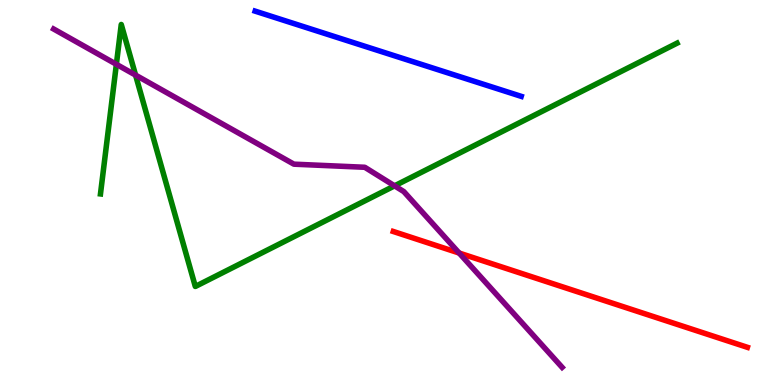[{'lines': ['blue', 'red'], 'intersections': []}, {'lines': ['green', 'red'], 'intersections': []}, {'lines': ['purple', 'red'], 'intersections': [{'x': 5.92, 'y': 3.43}]}, {'lines': ['blue', 'green'], 'intersections': []}, {'lines': ['blue', 'purple'], 'intersections': []}, {'lines': ['green', 'purple'], 'intersections': [{'x': 1.5, 'y': 8.33}, {'x': 1.75, 'y': 8.05}, {'x': 5.09, 'y': 5.17}]}]